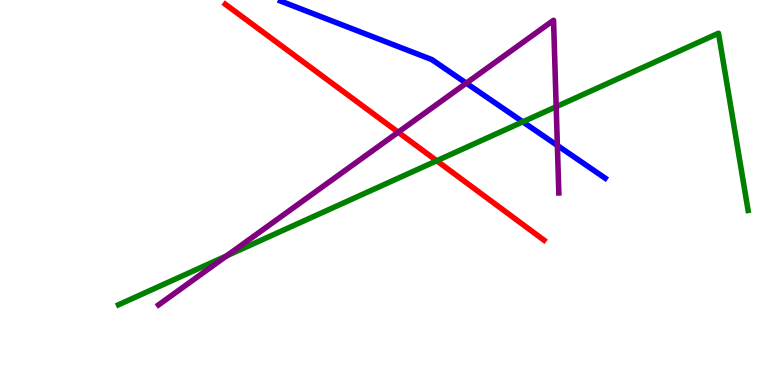[{'lines': ['blue', 'red'], 'intersections': []}, {'lines': ['green', 'red'], 'intersections': [{'x': 5.64, 'y': 5.82}]}, {'lines': ['purple', 'red'], 'intersections': [{'x': 5.14, 'y': 6.57}]}, {'lines': ['blue', 'green'], 'intersections': [{'x': 6.75, 'y': 6.84}]}, {'lines': ['blue', 'purple'], 'intersections': [{'x': 6.02, 'y': 7.84}, {'x': 7.19, 'y': 6.22}]}, {'lines': ['green', 'purple'], 'intersections': [{'x': 2.92, 'y': 3.35}, {'x': 7.18, 'y': 7.23}]}]